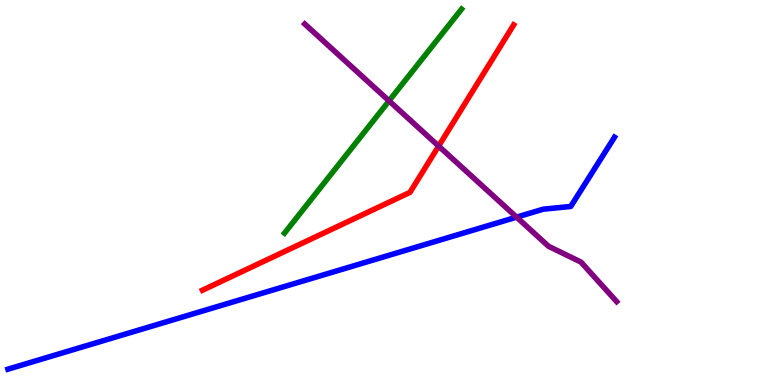[{'lines': ['blue', 'red'], 'intersections': []}, {'lines': ['green', 'red'], 'intersections': []}, {'lines': ['purple', 'red'], 'intersections': [{'x': 5.66, 'y': 6.21}]}, {'lines': ['blue', 'green'], 'intersections': []}, {'lines': ['blue', 'purple'], 'intersections': [{'x': 6.67, 'y': 4.36}]}, {'lines': ['green', 'purple'], 'intersections': [{'x': 5.02, 'y': 7.38}]}]